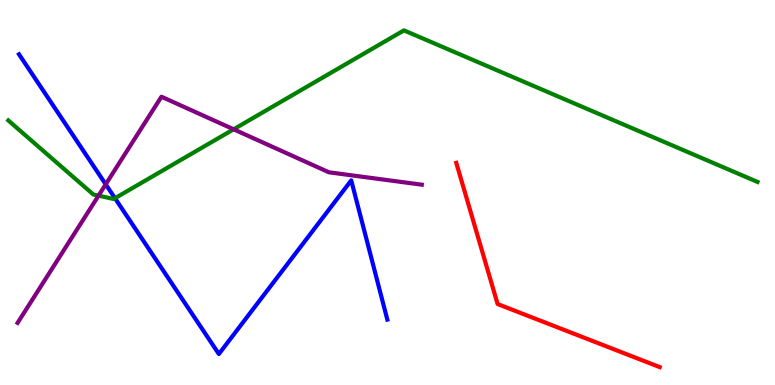[{'lines': ['blue', 'red'], 'intersections': []}, {'lines': ['green', 'red'], 'intersections': []}, {'lines': ['purple', 'red'], 'intersections': []}, {'lines': ['blue', 'green'], 'intersections': [{'x': 1.48, 'y': 4.85}]}, {'lines': ['blue', 'purple'], 'intersections': [{'x': 1.36, 'y': 5.21}]}, {'lines': ['green', 'purple'], 'intersections': [{'x': 1.27, 'y': 4.92}, {'x': 3.01, 'y': 6.64}]}]